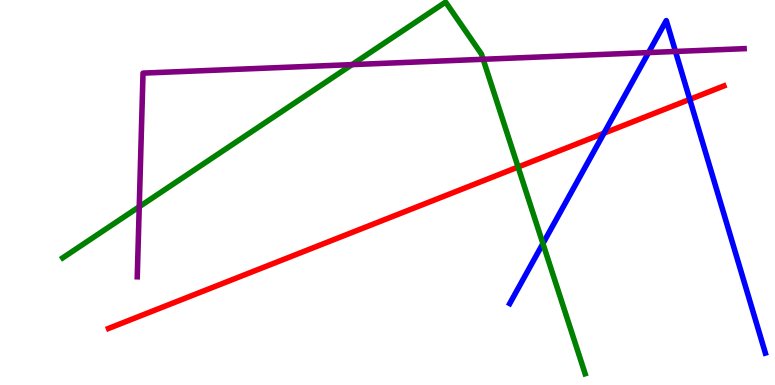[{'lines': ['blue', 'red'], 'intersections': [{'x': 7.79, 'y': 6.54}, {'x': 8.9, 'y': 7.42}]}, {'lines': ['green', 'red'], 'intersections': [{'x': 6.69, 'y': 5.66}]}, {'lines': ['purple', 'red'], 'intersections': []}, {'lines': ['blue', 'green'], 'intersections': [{'x': 7.01, 'y': 3.67}]}, {'lines': ['blue', 'purple'], 'intersections': [{'x': 8.37, 'y': 8.63}, {'x': 8.72, 'y': 8.66}]}, {'lines': ['green', 'purple'], 'intersections': [{'x': 1.8, 'y': 4.63}, {'x': 4.54, 'y': 8.32}, {'x': 6.23, 'y': 8.46}]}]